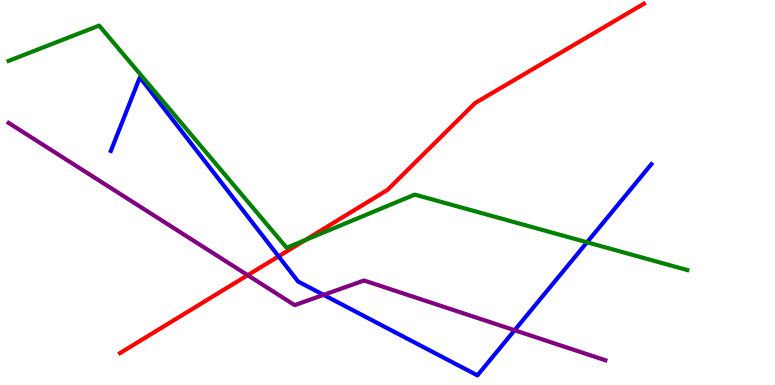[{'lines': ['blue', 'red'], 'intersections': [{'x': 3.59, 'y': 3.34}]}, {'lines': ['green', 'red'], 'intersections': [{'x': 3.94, 'y': 3.76}]}, {'lines': ['purple', 'red'], 'intersections': [{'x': 3.2, 'y': 2.85}]}, {'lines': ['blue', 'green'], 'intersections': [{'x': 7.57, 'y': 3.71}]}, {'lines': ['blue', 'purple'], 'intersections': [{'x': 4.18, 'y': 2.34}, {'x': 6.64, 'y': 1.42}]}, {'lines': ['green', 'purple'], 'intersections': []}]